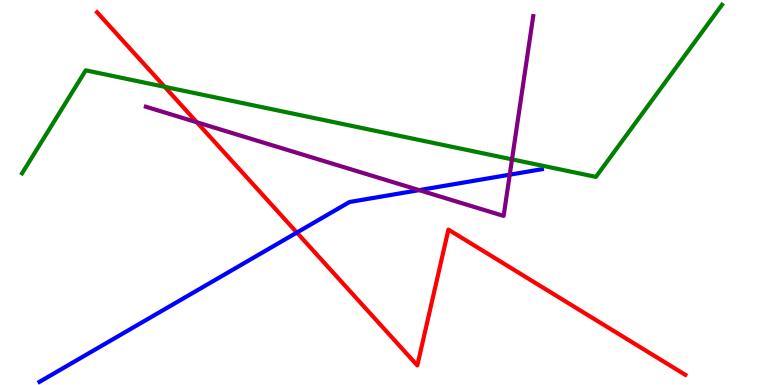[{'lines': ['blue', 'red'], 'intersections': [{'x': 3.83, 'y': 3.96}]}, {'lines': ['green', 'red'], 'intersections': [{'x': 2.13, 'y': 7.74}]}, {'lines': ['purple', 'red'], 'intersections': [{'x': 2.54, 'y': 6.82}]}, {'lines': ['blue', 'green'], 'intersections': []}, {'lines': ['blue', 'purple'], 'intersections': [{'x': 5.41, 'y': 5.06}, {'x': 6.58, 'y': 5.46}]}, {'lines': ['green', 'purple'], 'intersections': [{'x': 6.61, 'y': 5.86}]}]